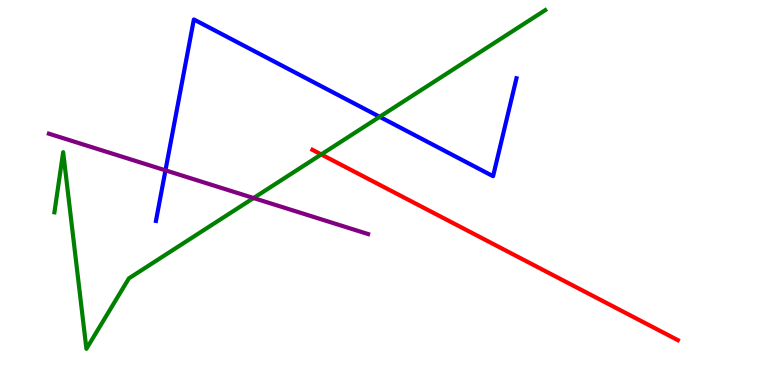[{'lines': ['blue', 'red'], 'intersections': []}, {'lines': ['green', 'red'], 'intersections': [{'x': 4.15, 'y': 5.99}]}, {'lines': ['purple', 'red'], 'intersections': []}, {'lines': ['blue', 'green'], 'intersections': [{'x': 4.9, 'y': 6.97}]}, {'lines': ['blue', 'purple'], 'intersections': [{'x': 2.14, 'y': 5.58}]}, {'lines': ['green', 'purple'], 'intersections': [{'x': 3.27, 'y': 4.86}]}]